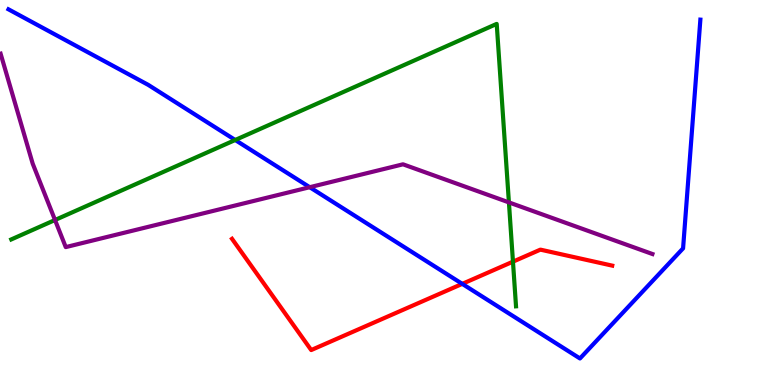[{'lines': ['blue', 'red'], 'intersections': [{'x': 5.96, 'y': 2.63}]}, {'lines': ['green', 'red'], 'intersections': [{'x': 6.62, 'y': 3.2}]}, {'lines': ['purple', 'red'], 'intersections': []}, {'lines': ['blue', 'green'], 'intersections': [{'x': 3.03, 'y': 6.36}]}, {'lines': ['blue', 'purple'], 'intersections': [{'x': 4.0, 'y': 5.14}]}, {'lines': ['green', 'purple'], 'intersections': [{'x': 0.71, 'y': 4.29}, {'x': 6.57, 'y': 4.74}]}]